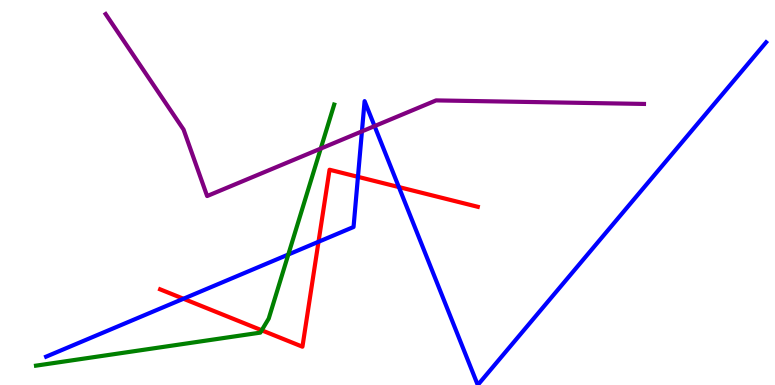[{'lines': ['blue', 'red'], 'intersections': [{'x': 2.37, 'y': 2.24}, {'x': 4.11, 'y': 3.72}, {'x': 4.62, 'y': 5.41}, {'x': 5.15, 'y': 5.14}]}, {'lines': ['green', 'red'], 'intersections': [{'x': 3.38, 'y': 1.42}]}, {'lines': ['purple', 'red'], 'intersections': []}, {'lines': ['blue', 'green'], 'intersections': [{'x': 3.72, 'y': 3.39}]}, {'lines': ['blue', 'purple'], 'intersections': [{'x': 4.67, 'y': 6.59}, {'x': 4.83, 'y': 6.72}]}, {'lines': ['green', 'purple'], 'intersections': [{'x': 4.14, 'y': 6.14}]}]